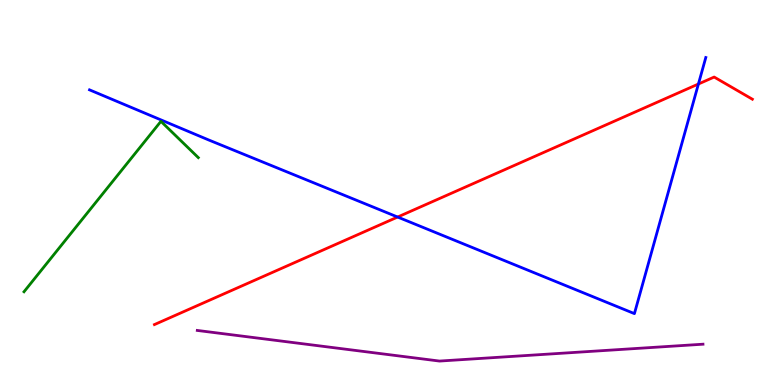[{'lines': ['blue', 'red'], 'intersections': [{'x': 5.13, 'y': 4.36}, {'x': 9.01, 'y': 7.82}]}, {'lines': ['green', 'red'], 'intersections': []}, {'lines': ['purple', 'red'], 'intersections': []}, {'lines': ['blue', 'green'], 'intersections': []}, {'lines': ['blue', 'purple'], 'intersections': []}, {'lines': ['green', 'purple'], 'intersections': []}]